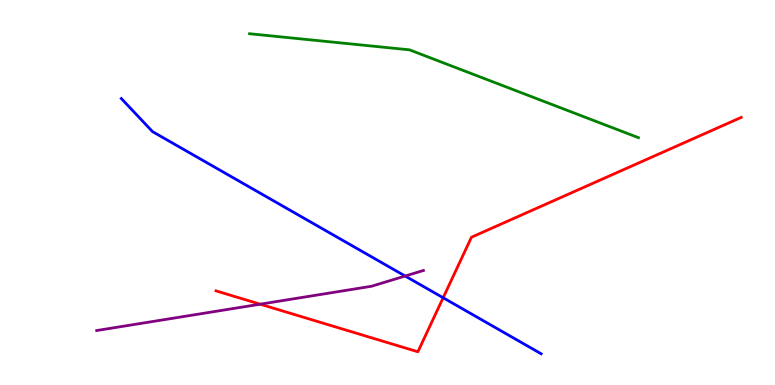[{'lines': ['blue', 'red'], 'intersections': [{'x': 5.72, 'y': 2.27}]}, {'lines': ['green', 'red'], 'intersections': []}, {'lines': ['purple', 'red'], 'intersections': [{'x': 3.36, 'y': 2.1}]}, {'lines': ['blue', 'green'], 'intersections': []}, {'lines': ['blue', 'purple'], 'intersections': [{'x': 5.23, 'y': 2.83}]}, {'lines': ['green', 'purple'], 'intersections': []}]